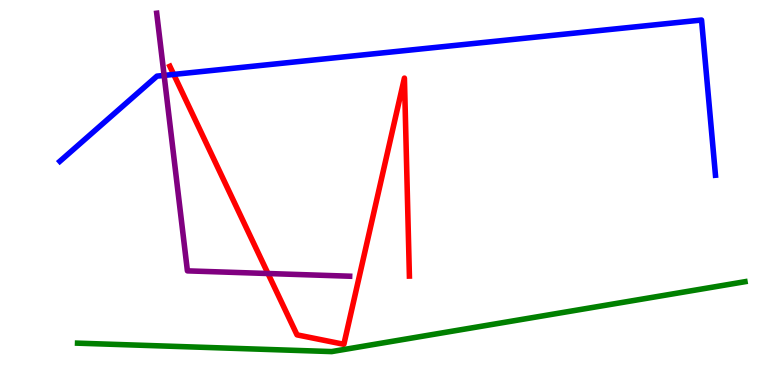[{'lines': ['blue', 'red'], 'intersections': [{'x': 2.24, 'y': 8.07}]}, {'lines': ['green', 'red'], 'intersections': []}, {'lines': ['purple', 'red'], 'intersections': [{'x': 3.46, 'y': 2.9}]}, {'lines': ['blue', 'green'], 'intersections': []}, {'lines': ['blue', 'purple'], 'intersections': [{'x': 2.12, 'y': 8.04}]}, {'lines': ['green', 'purple'], 'intersections': []}]